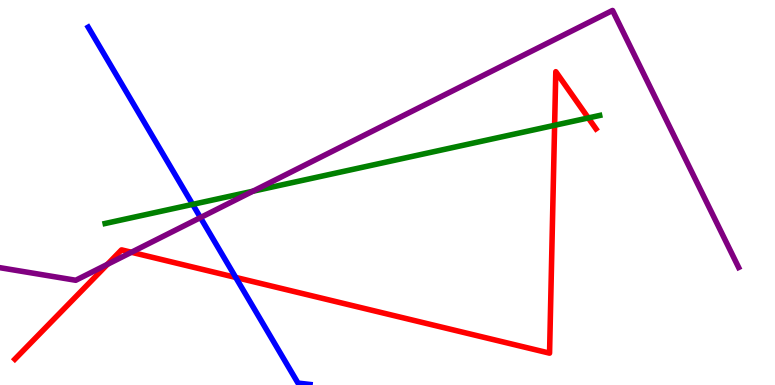[{'lines': ['blue', 'red'], 'intersections': [{'x': 3.04, 'y': 2.79}]}, {'lines': ['green', 'red'], 'intersections': [{'x': 7.16, 'y': 6.75}, {'x': 7.59, 'y': 6.94}]}, {'lines': ['purple', 'red'], 'intersections': [{'x': 1.39, 'y': 3.13}, {'x': 1.7, 'y': 3.45}]}, {'lines': ['blue', 'green'], 'intersections': [{'x': 2.49, 'y': 4.69}]}, {'lines': ['blue', 'purple'], 'intersections': [{'x': 2.59, 'y': 4.35}]}, {'lines': ['green', 'purple'], 'intersections': [{'x': 3.26, 'y': 5.03}]}]